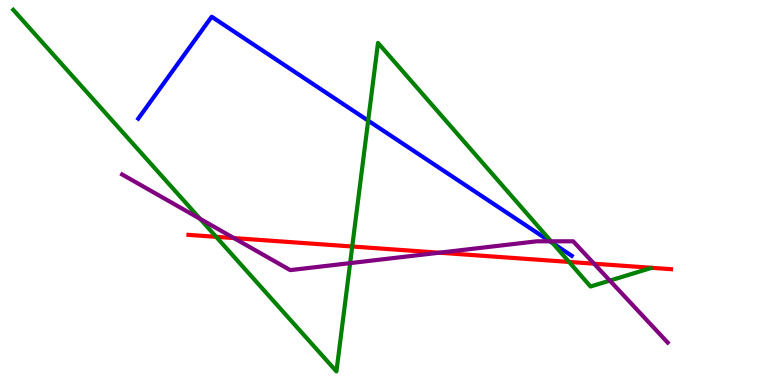[{'lines': ['blue', 'red'], 'intersections': []}, {'lines': ['green', 'red'], 'intersections': [{'x': 2.79, 'y': 3.85}, {'x': 4.55, 'y': 3.6}, {'x': 7.34, 'y': 3.2}]}, {'lines': ['purple', 'red'], 'intersections': [{'x': 3.02, 'y': 3.82}, {'x': 5.67, 'y': 3.44}, {'x': 7.67, 'y': 3.15}]}, {'lines': ['blue', 'green'], 'intersections': [{'x': 4.75, 'y': 6.87}, {'x': 7.13, 'y': 3.68}]}, {'lines': ['blue', 'purple'], 'intersections': [{'x': 7.1, 'y': 3.73}]}, {'lines': ['green', 'purple'], 'intersections': [{'x': 2.58, 'y': 4.32}, {'x': 4.52, 'y': 3.17}, {'x': 7.11, 'y': 3.73}, {'x': 7.87, 'y': 2.71}]}]